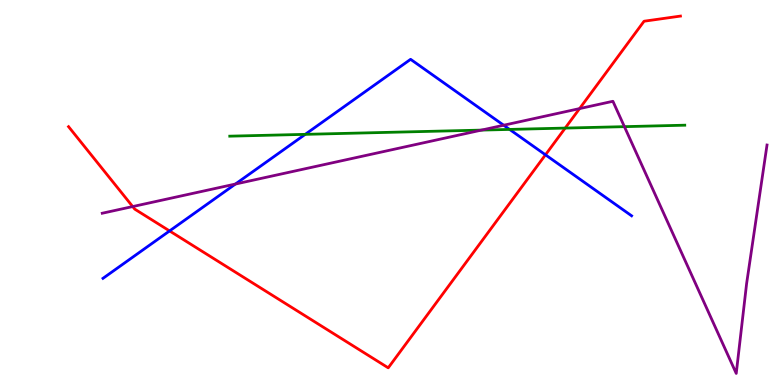[{'lines': ['blue', 'red'], 'intersections': [{'x': 2.19, 'y': 4.0}, {'x': 7.04, 'y': 5.98}]}, {'lines': ['green', 'red'], 'intersections': [{'x': 7.29, 'y': 6.67}]}, {'lines': ['purple', 'red'], 'intersections': [{'x': 1.71, 'y': 4.63}, {'x': 7.48, 'y': 7.18}]}, {'lines': ['blue', 'green'], 'intersections': [{'x': 3.94, 'y': 6.51}, {'x': 6.58, 'y': 6.64}]}, {'lines': ['blue', 'purple'], 'intersections': [{'x': 3.04, 'y': 5.22}, {'x': 6.5, 'y': 6.75}]}, {'lines': ['green', 'purple'], 'intersections': [{'x': 6.21, 'y': 6.62}, {'x': 8.06, 'y': 6.71}]}]